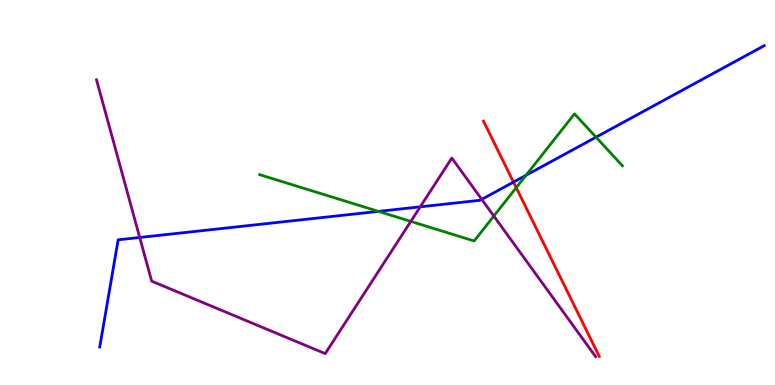[{'lines': ['blue', 'red'], 'intersections': [{'x': 6.63, 'y': 5.27}]}, {'lines': ['green', 'red'], 'intersections': [{'x': 6.66, 'y': 5.13}]}, {'lines': ['purple', 'red'], 'intersections': []}, {'lines': ['blue', 'green'], 'intersections': [{'x': 4.88, 'y': 4.51}, {'x': 6.79, 'y': 5.45}, {'x': 7.69, 'y': 6.44}]}, {'lines': ['blue', 'purple'], 'intersections': [{'x': 1.8, 'y': 3.83}, {'x': 5.42, 'y': 4.63}, {'x': 6.22, 'y': 4.82}]}, {'lines': ['green', 'purple'], 'intersections': [{'x': 5.3, 'y': 4.25}, {'x': 6.37, 'y': 4.39}]}]